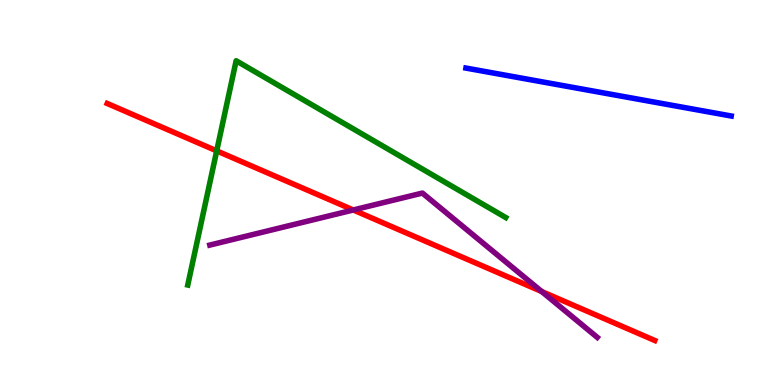[{'lines': ['blue', 'red'], 'intersections': []}, {'lines': ['green', 'red'], 'intersections': [{'x': 2.8, 'y': 6.08}]}, {'lines': ['purple', 'red'], 'intersections': [{'x': 4.56, 'y': 4.55}, {'x': 6.99, 'y': 2.43}]}, {'lines': ['blue', 'green'], 'intersections': []}, {'lines': ['blue', 'purple'], 'intersections': []}, {'lines': ['green', 'purple'], 'intersections': []}]